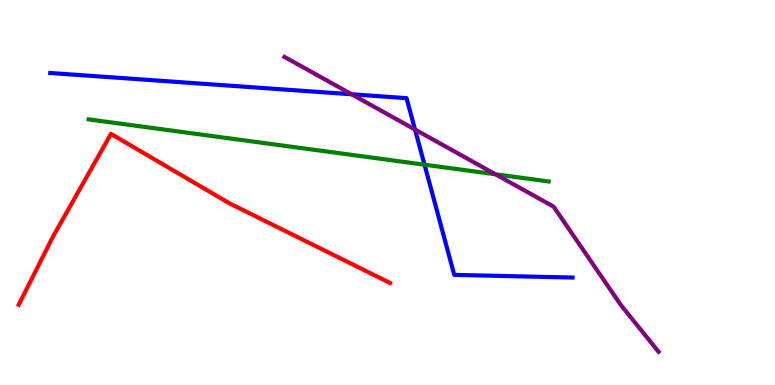[{'lines': ['blue', 'red'], 'intersections': []}, {'lines': ['green', 'red'], 'intersections': []}, {'lines': ['purple', 'red'], 'intersections': []}, {'lines': ['blue', 'green'], 'intersections': [{'x': 5.48, 'y': 5.72}]}, {'lines': ['blue', 'purple'], 'intersections': [{'x': 4.54, 'y': 7.55}, {'x': 5.36, 'y': 6.64}]}, {'lines': ['green', 'purple'], 'intersections': [{'x': 6.39, 'y': 5.47}]}]